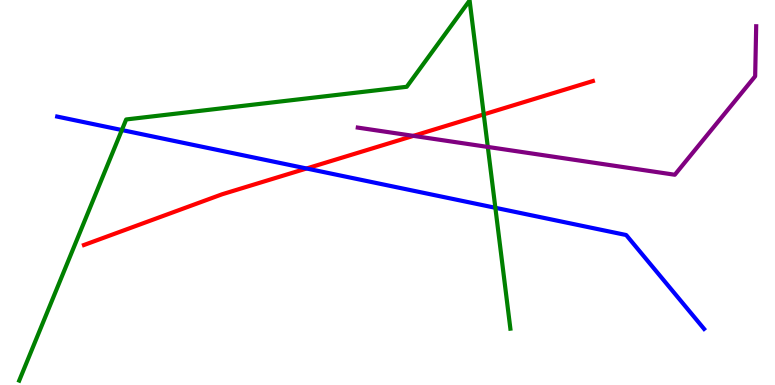[{'lines': ['blue', 'red'], 'intersections': [{'x': 3.96, 'y': 5.62}]}, {'lines': ['green', 'red'], 'intersections': [{'x': 6.24, 'y': 7.03}]}, {'lines': ['purple', 'red'], 'intersections': [{'x': 5.33, 'y': 6.47}]}, {'lines': ['blue', 'green'], 'intersections': [{'x': 1.57, 'y': 6.62}, {'x': 6.39, 'y': 4.6}]}, {'lines': ['blue', 'purple'], 'intersections': []}, {'lines': ['green', 'purple'], 'intersections': [{'x': 6.29, 'y': 6.18}]}]